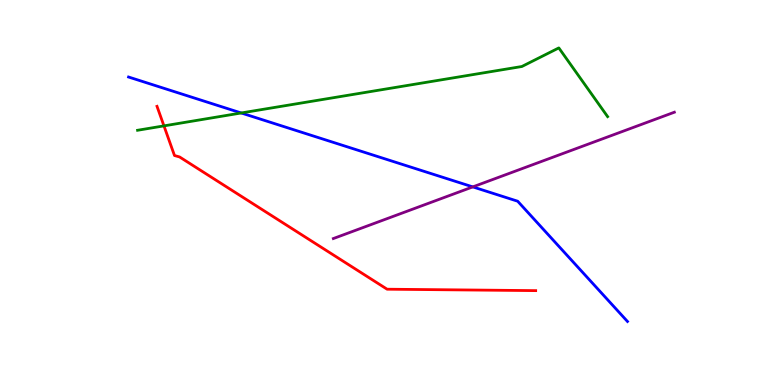[{'lines': ['blue', 'red'], 'intersections': []}, {'lines': ['green', 'red'], 'intersections': [{'x': 2.12, 'y': 6.73}]}, {'lines': ['purple', 'red'], 'intersections': []}, {'lines': ['blue', 'green'], 'intersections': [{'x': 3.11, 'y': 7.07}]}, {'lines': ['blue', 'purple'], 'intersections': [{'x': 6.1, 'y': 5.15}]}, {'lines': ['green', 'purple'], 'intersections': []}]